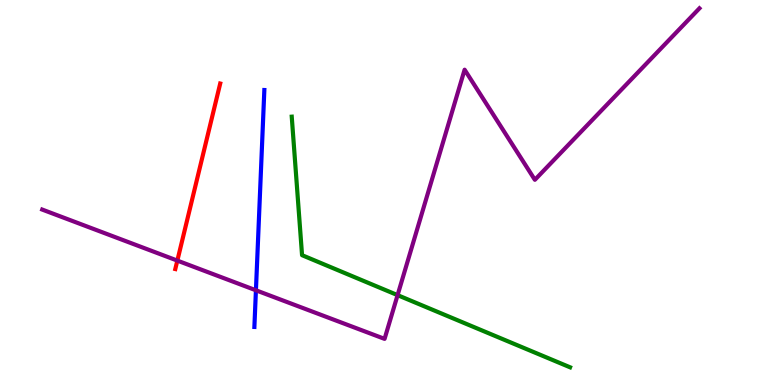[{'lines': ['blue', 'red'], 'intersections': []}, {'lines': ['green', 'red'], 'intersections': []}, {'lines': ['purple', 'red'], 'intersections': [{'x': 2.29, 'y': 3.23}]}, {'lines': ['blue', 'green'], 'intersections': []}, {'lines': ['blue', 'purple'], 'intersections': [{'x': 3.3, 'y': 2.46}]}, {'lines': ['green', 'purple'], 'intersections': [{'x': 5.13, 'y': 2.33}]}]